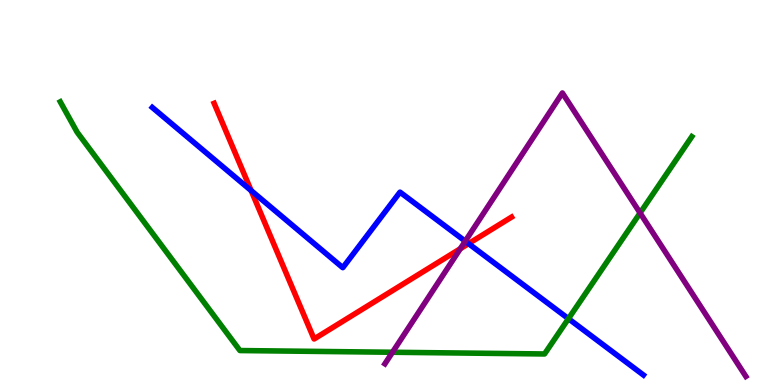[{'lines': ['blue', 'red'], 'intersections': [{'x': 3.24, 'y': 5.05}, {'x': 6.05, 'y': 3.67}]}, {'lines': ['green', 'red'], 'intersections': []}, {'lines': ['purple', 'red'], 'intersections': [{'x': 5.94, 'y': 3.54}]}, {'lines': ['blue', 'green'], 'intersections': [{'x': 7.33, 'y': 1.72}]}, {'lines': ['blue', 'purple'], 'intersections': [{'x': 6.0, 'y': 3.74}]}, {'lines': ['green', 'purple'], 'intersections': [{'x': 5.06, 'y': 0.85}, {'x': 8.26, 'y': 4.47}]}]